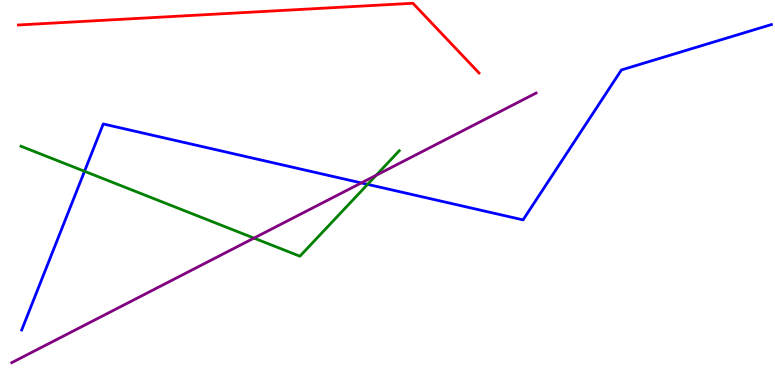[{'lines': ['blue', 'red'], 'intersections': []}, {'lines': ['green', 'red'], 'intersections': []}, {'lines': ['purple', 'red'], 'intersections': []}, {'lines': ['blue', 'green'], 'intersections': [{'x': 1.09, 'y': 5.55}, {'x': 4.74, 'y': 5.21}]}, {'lines': ['blue', 'purple'], 'intersections': [{'x': 4.66, 'y': 5.25}]}, {'lines': ['green', 'purple'], 'intersections': [{'x': 3.28, 'y': 3.82}, {'x': 4.85, 'y': 5.45}]}]